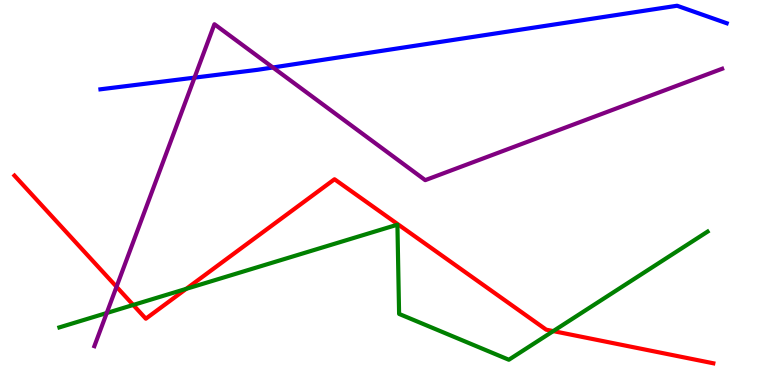[{'lines': ['blue', 'red'], 'intersections': []}, {'lines': ['green', 'red'], 'intersections': [{'x': 1.72, 'y': 2.08}, {'x': 2.4, 'y': 2.5}, {'x': 7.14, 'y': 1.4}]}, {'lines': ['purple', 'red'], 'intersections': [{'x': 1.5, 'y': 2.55}]}, {'lines': ['blue', 'green'], 'intersections': []}, {'lines': ['blue', 'purple'], 'intersections': [{'x': 2.51, 'y': 7.98}, {'x': 3.52, 'y': 8.25}]}, {'lines': ['green', 'purple'], 'intersections': [{'x': 1.38, 'y': 1.87}]}]